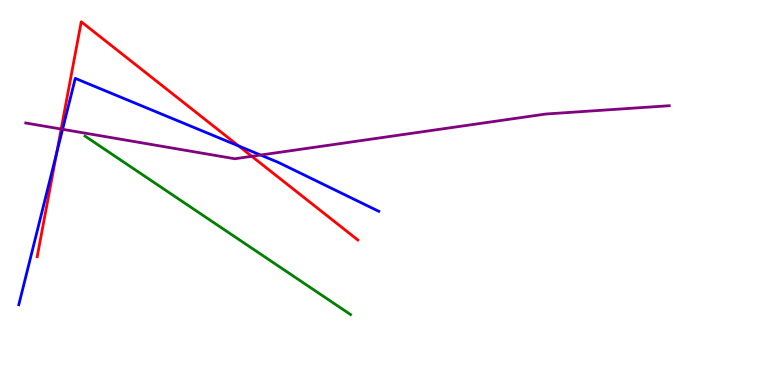[{'lines': ['blue', 'red'], 'intersections': [{'x': 0.73, 'y': 6.02}, {'x': 3.08, 'y': 6.21}]}, {'lines': ['green', 'red'], 'intersections': []}, {'lines': ['purple', 'red'], 'intersections': [{'x': 0.789, 'y': 6.65}, {'x': 3.25, 'y': 5.94}]}, {'lines': ['blue', 'green'], 'intersections': []}, {'lines': ['blue', 'purple'], 'intersections': [{'x': 0.807, 'y': 6.64}, {'x': 3.36, 'y': 5.97}]}, {'lines': ['green', 'purple'], 'intersections': []}]